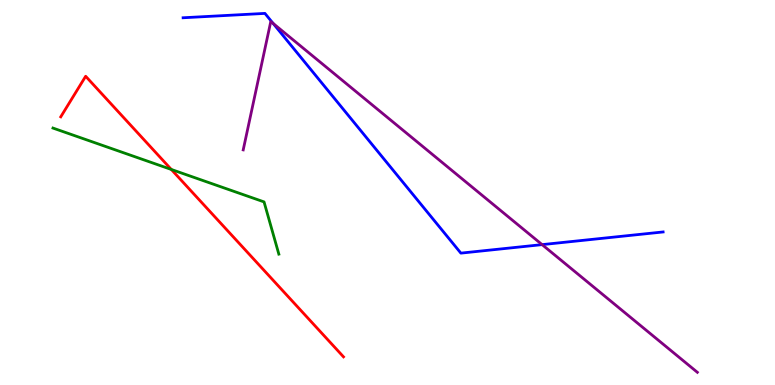[{'lines': ['blue', 'red'], 'intersections': []}, {'lines': ['green', 'red'], 'intersections': [{'x': 2.21, 'y': 5.6}]}, {'lines': ['purple', 'red'], 'intersections': []}, {'lines': ['blue', 'green'], 'intersections': []}, {'lines': ['blue', 'purple'], 'intersections': [{'x': 3.52, 'y': 9.39}, {'x': 6.99, 'y': 3.65}]}, {'lines': ['green', 'purple'], 'intersections': []}]